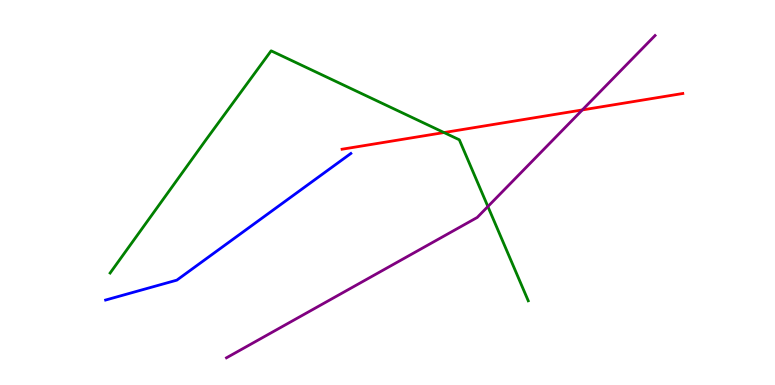[{'lines': ['blue', 'red'], 'intersections': []}, {'lines': ['green', 'red'], 'intersections': [{'x': 5.73, 'y': 6.56}]}, {'lines': ['purple', 'red'], 'intersections': [{'x': 7.51, 'y': 7.14}]}, {'lines': ['blue', 'green'], 'intersections': []}, {'lines': ['blue', 'purple'], 'intersections': []}, {'lines': ['green', 'purple'], 'intersections': [{'x': 6.3, 'y': 4.64}]}]